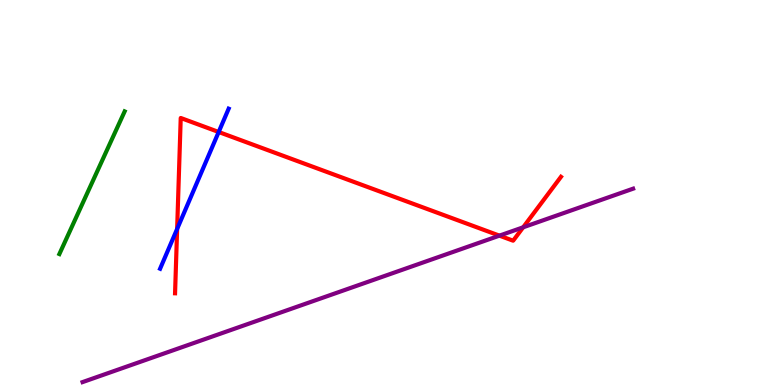[{'lines': ['blue', 'red'], 'intersections': [{'x': 2.29, 'y': 4.05}, {'x': 2.82, 'y': 6.57}]}, {'lines': ['green', 'red'], 'intersections': []}, {'lines': ['purple', 'red'], 'intersections': [{'x': 6.44, 'y': 3.88}, {'x': 6.75, 'y': 4.1}]}, {'lines': ['blue', 'green'], 'intersections': []}, {'lines': ['blue', 'purple'], 'intersections': []}, {'lines': ['green', 'purple'], 'intersections': []}]